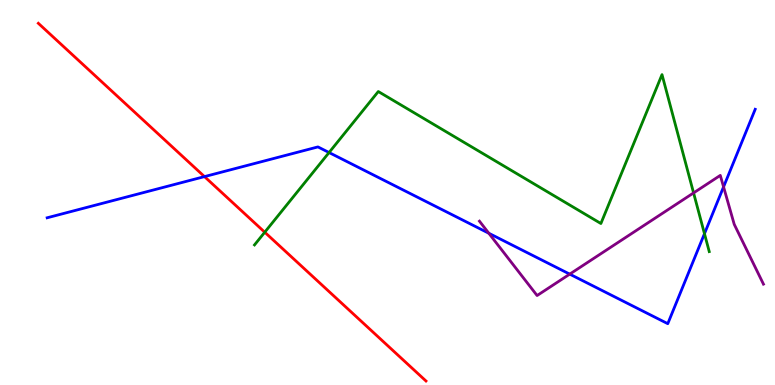[{'lines': ['blue', 'red'], 'intersections': [{'x': 2.64, 'y': 5.41}]}, {'lines': ['green', 'red'], 'intersections': [{'x': 3.42, 'y': 3.97}]}, {'lines': ['purple', 'red'], 'intersections': []}, {'lines': ['blue', 'green'], 'intersections': [{'x': 4.25, 'y': 6.04}, {'x': 9.09, 'y': 3.93}]}, {'lines': ['blue', 'purple'], 'intersections': [{'x': 6.31, 'y': 3.94}, {'x': 7.35, 'y': 2.88}, {'x': 9.34, 'y': 5.15}]}, {'lines': ['green', 'purple'], 'intersections': [{'x': 8.95, 'y': 4.99}]}]